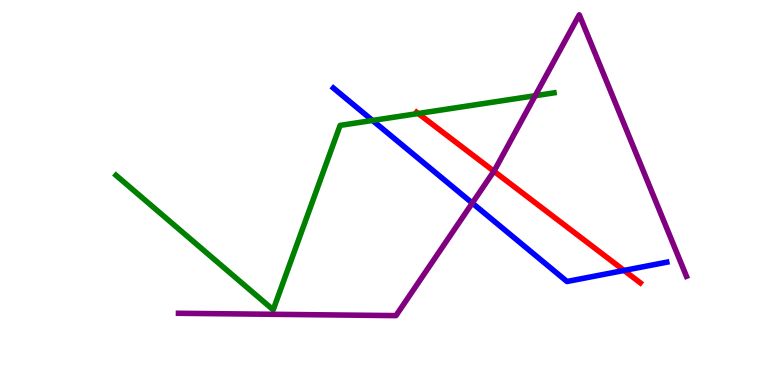[{'lines': ['blue', 'red'], 'intersections': [{'x': 8.05, 'y': 2.98}]}, {'lines': ['green', 'red'], 'intersections': [{'x': 5.4, 'y': 7.05}]}, {'lines': ['purple', 'red'], 'intersections': [{'x': 6.37, 'y': 5.55}]}, {'lines': ['blue', 'green'], 'intersections': [{'x': 4.81, 'y': 6.87}]}, {'lines': ['blue', 'purple'], 'intersections': [{'x': 6.09, 'y': 4.73}]}, {'lines': ['green', 'purple'], 'intersections': [{'x': 6.91, 'y': 7.51}]}]